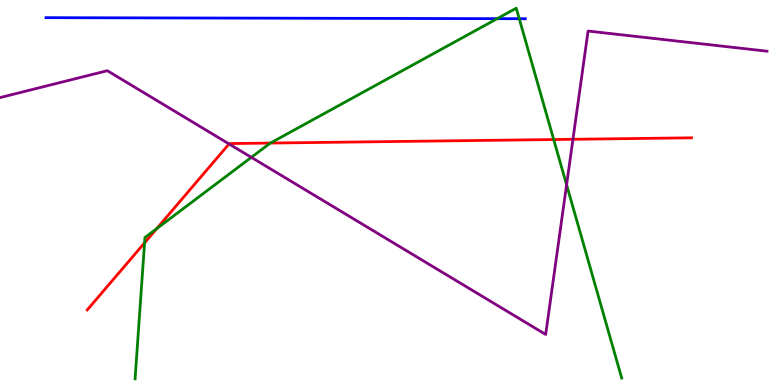[{'lines': ['blue', 'red'], 'intersections': []}, {'lines': ['green', 'red'], 'intersections': [{'x': 1.87, 'y': 3.69}, {'x': 2.02, 'y': 4.06}, {'x': 3.49, 'y': 6.28}, {'x': 7.14, 'y': 6.38}]}, {'lines': ['purple', 'red'], 'intersections': [{'x': 2.96, 'y': 6.26}, {'x': 7.39, 'y': 6.38}]}, {'lines': ['blue', 'green'], 'intersections': [{'x': 6.41, 'y': 9.52}, {'x': 6.7, 'y': 9.51}]}, {'lines': ['blue', 'purple'], 'intersections': []}, {'lines': ['green', 'purple'], 'intersections': [{'x': 3.24, 'y': 5.91}, {'x': 7.31, 'y': 5.2}]}]